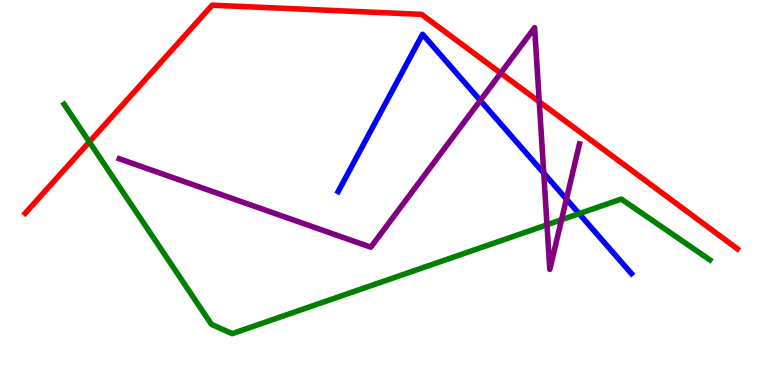[{'lines': ['blue', 'red'], 'intersections': []}, {'lines': ['green', 'red'], 'intersections': [{'x': 1.15, 'y': 6.31}]}, {'lines': ['purple', 'red'], 'intersections': [{'x': 6.46, 'y': 8.1}, {'x': 6.96, 'y': 7.36}]}, {'lines': ['blue', 'green'], 'intersections': [{'x': 7.47, 'y': 4.45}]}, {'lines': ['blue', 'purple'], 'intersections': [{'x': 6.2, 'y': 7.39}, {'x': 7.02, 'y': 5.5}, {'x': 7.31, 'y': 4.83}]}, {'lines': ['green', 'purple'], 'intersections': [{'x': 7.06, 'y': 4.16}, {'x': 7.25, 'y': 4.29}]}]